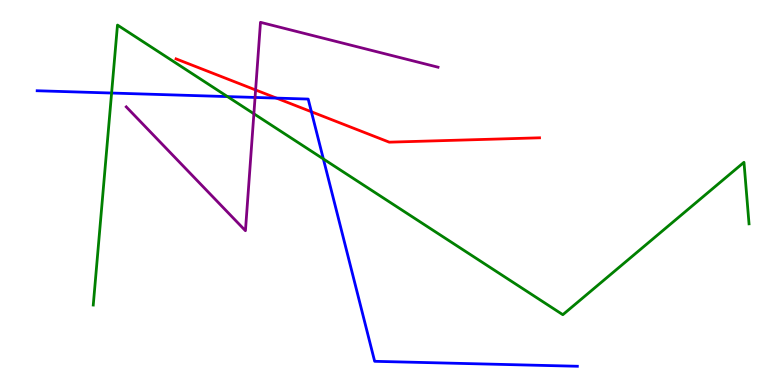[{'lines': ['blue', 'red'], 'intersections': [{'x': 3.57, 'y': 7.45}, {'x': 4.02, 'y': 7.1}]}, {'lines': ['green', 'red'], 'intersections': []}, {'lines': ['purple', 'red'], 'intersections': [{'x': 3.3, 'y': 7.66}]}, {'lines': ['blue', 'green'], 'intersections': [{'x': 1.44, 'y': 7.58}, {'x': 2.94, 'y': 7.49}, {'x': 4.17, 'y': 5.87}]}, {'lines': ['blue', 'purple'], 'intersections': [{'x': 3.29, 'y': 7.47}]}, {'lines': ['green', 'purple'], 'intersections': [{'x': 3.28, 'y': 7.04}]}]